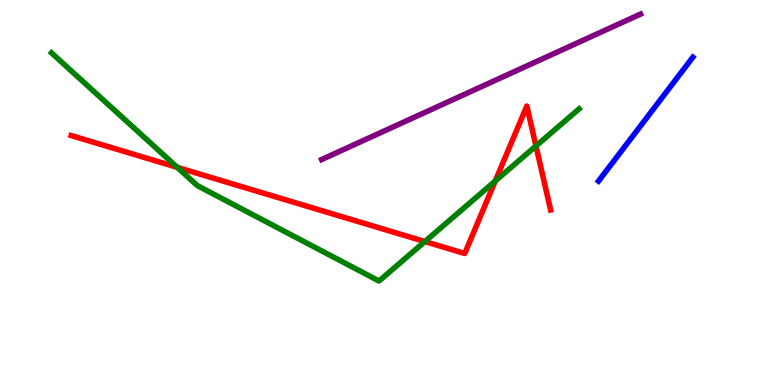[{'lines': ['blue', 'red'], 'intersections': []}, {'lines': ['green', 'red'], 'intersections': [{'x': 2.29, 'y': 5.65}, {'x': 5.48, 'y': 3.73}, {'x': 6.39, 'y': 5.3}, {'x': 6.92, 'y': 6.21}]}, {'lines': ['purple', 'red'], 'intersections': []}, {'lines': ['blue', 'green'], 'intersections': []}, {'lines': ['blue', 'purple'], 'intersections': []}, {'lines': ['green', 'purple'], 'intersections': []}]